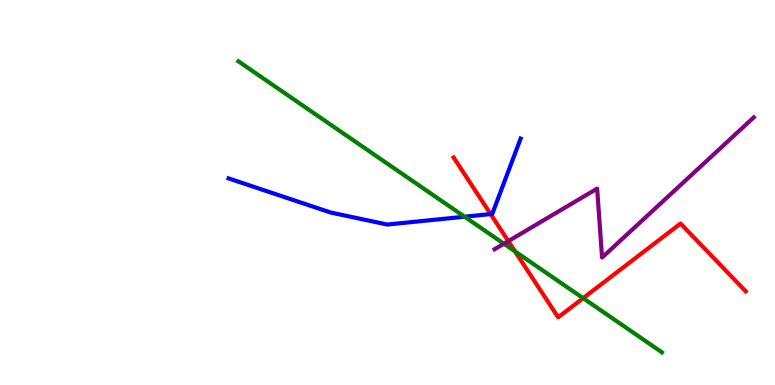[{'lines': ['blue', 'red'], 'intersections': [{'x': 6.33, 'y': 4.44}]}, {'lines': ['green', 'red'], 'intersections': [{'x': 6.65, 'y': 3.47}, {'x': 7.52, 'y': 2.26}]}, {'lines': ['purple', 'red'], 'intersections': [{'x': 6.56, 'y': 3.74}]}, {'lines': ['blue', 'green'], 'intersections': [{'x': 5.99, 'y': 4.37}]}, {'lines': ['blue', 'purple'], 'intersections': []}, {'lines': ['green', 'purple'], 'intersections': [{'x': 6.5, 'y': 3.67}]}]